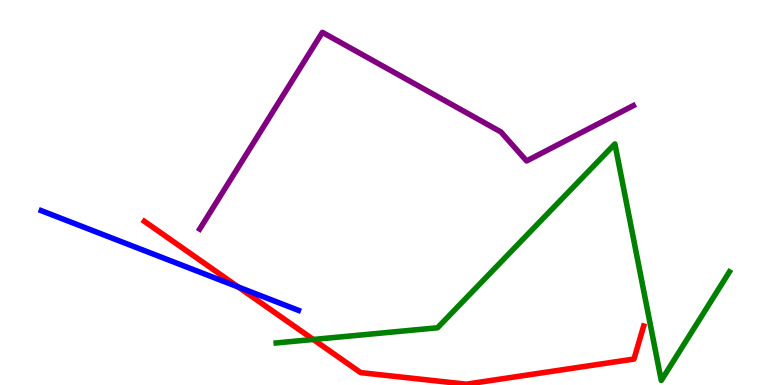[{'lines': ['blue', 'red'], 'intersections': [{'x': 3.07, 'y': 2.55}]}, {'lines': ['green', 'red'], 'intersections': [{'x': 4.04, 'y': 1.18}]}, {'lines': ['purple', 'red'], 'intersections': []}, {'lines': ['blue', 'green'], 'intersections': []}, {'lines': ['blue', 'purple'], 'intersections': []}, {'lines': ['green', 'purple'], 'intersections': []}]